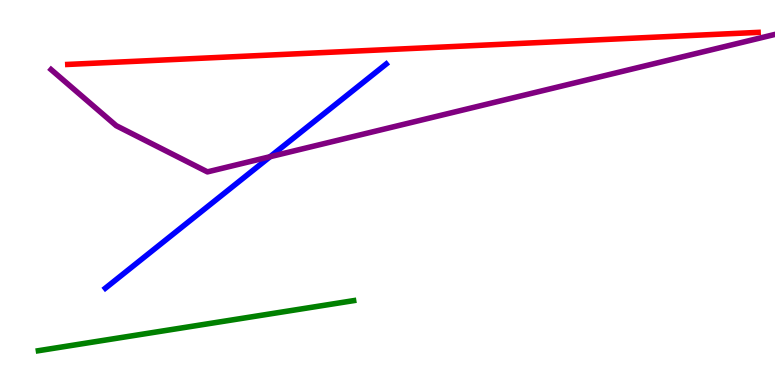[{'lines': ['blue', 'red'], 'intersections': []}, {'lines': ['green', 'red'], 'intersections': []}, {'lines': ['purple', 'red'], 'intersections': []}, {'lines': ['blue', 'green'], 'intersections': []}, {'lines': ['blue', 'purple'], 'intersections': [{'x': 3.49, 'y': 5.93}]}, {'lines': ['green', 'purple'], 'intersections': []}]